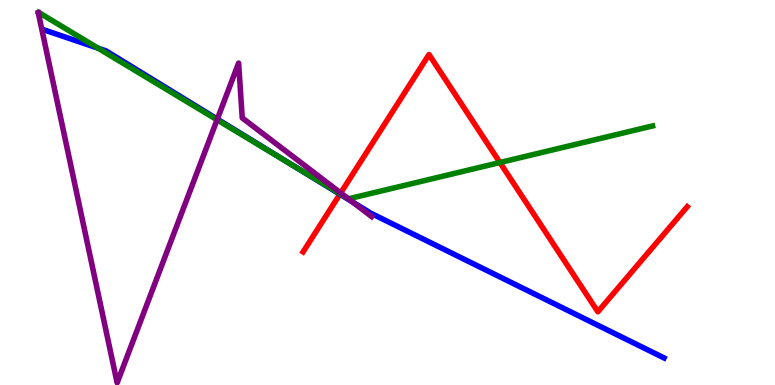[{'lines': ['blue', 'red'], 'intersections': [{'x': 4.39, 'y': 4.96}]}, {'lines': ['green', 'red'], 'intersections': [{'x': 4.39, 'y': 4.96}, {'x': 6.45, 'y': 5.78}]}, {'lines': ['purple', 'red'], 'intersections': [{'x': 4.4, 'y': 4.99}]}, {'lines': ['blue', 'green'], 'intersections': [{'x': 1.27, 'y': 8.75}, {'x': 3.79, 'y': 5.69}]}, {'lines': ['blue', 'purple'], 'intersections': [{'x': 2.8, 'y': 6.91}, {'x': 4.55, 'y': 4.76}]}, {'lines': ['green', 'purple'], 'intersections': [{'x': 2.8, 'y': 6.89}, {'x': 4.5, 'y': 4.84}]}]